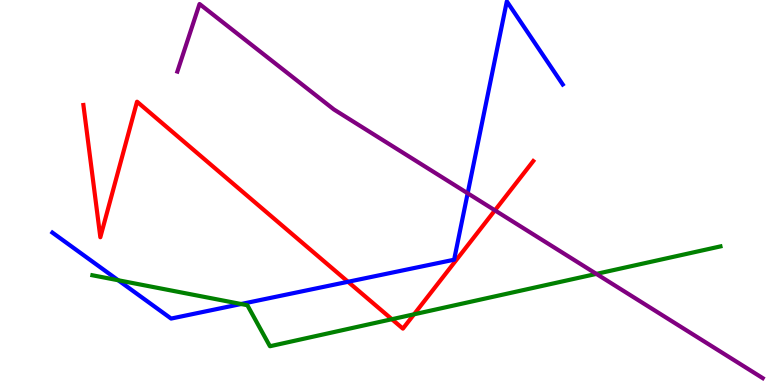[{'lines': ['blue', 'red'], 'intersections': [{'x': 4.49, 'y': 2.68}]}, {'lines': ['green', 'red'], 'intersections': [{'x': 5.06, 'y': 1.71}, {'x': 5.34, 'y': 1.84}]}, {'lines': ['purple', 'red'], 'intersections': [{'x': 6.39, 'y': 4.54}]}, {'lines': ['blue', 'green'], 'intersections': [{'x': 1.53, 'y': 2.72}, {'x': 3.11, 'y': 2.1}]}, {'lines': ['blue', 'purple'], 'intersections': [{'x': 6.03, 'y': 4.98}]}, {'lines': ['green', 'purple'], 'intersections': [{'x': 7.7, 'y': 2.89}]}]